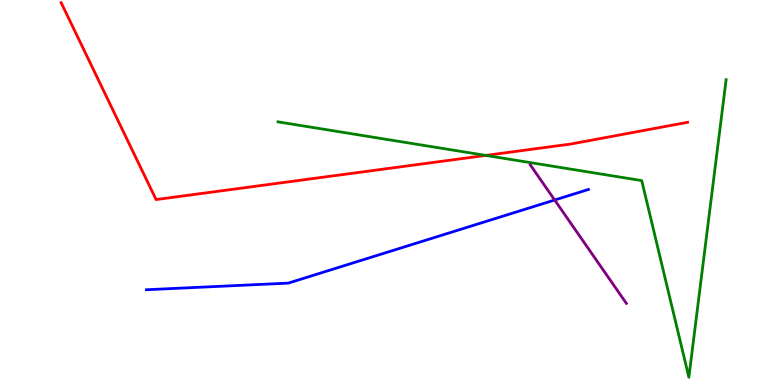[{'lines': ['blue', 'red'], 'intersections': []}, {'lines': ['green', 'red'], 'intersections': [{'x': 6.27, 'y': 5.96}]}, {'lines': ['purple', 'red'], 'intersections': []}, {'lines': ['blue', 'green'], 'intersections': []}, {'lines': ['blue', 'purple'], 'intersections': [{'x': 7.16, 'y': 4.8}]}, {'lines': ['green', 'purple'], 'intersections': []}]